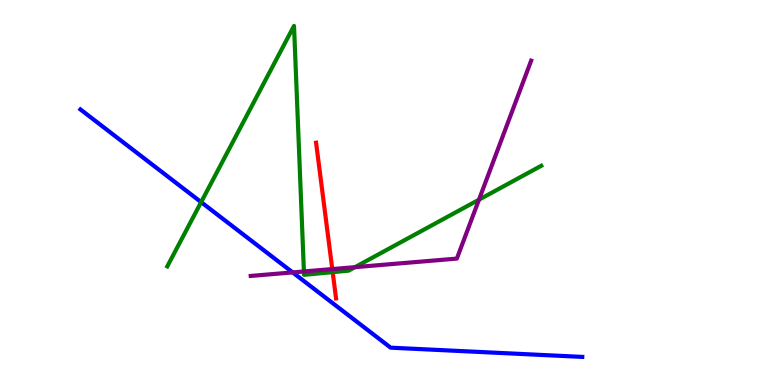[{'lines': ['blue', 'red'], 'intersections': []}, {'lines': ['green', 'red'], 'intersections': [{'x': 4.29, 'y': 2.93}]}, {'lines': ['purple', 'red'], 'intersections': [{'x': 4.29, 'y': 3.01}]}, {'lines': ['blue', 'green'], 'intersections': [{'x': 2.6, 'y': 4.75}]}, {'lines': ['blue', 'purple'], 'intersections': [{'x': 3.78, 'y': 2.92}]}, {'lines': ['green', 'purple'], 'intersections': [{'x': 3.92, 'y': 2.95}, {'x': 4.58, 'y': 3.06}, {'x': 6.18, 'y': 4.81}]}]